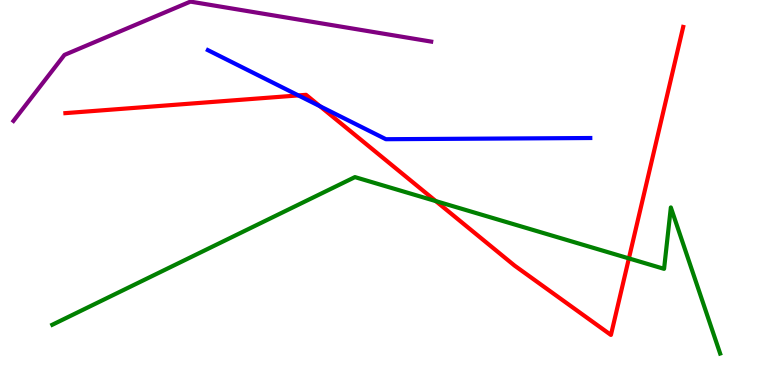[{'lines': ['blue', 'red'], 'intersections': [{'x': 3.85, 'y': 7.52}, {'x': 4.13, 'y': 7.24}]}, {'lines': ['green', 'red'], 'intersections': [{'x': 5.62, 'y': 4.78}, {'x': 8.11, 'y': 3.29}]}, {'lines': ['purple', 'red'], 'intersections': []}, {'lines': ['blue', 'green'], 'intersections': []}, {'lines': ['blue', 'purple'], 'intersections': []}, {'lines': ['green', 'purple'], 'intersections': []}]